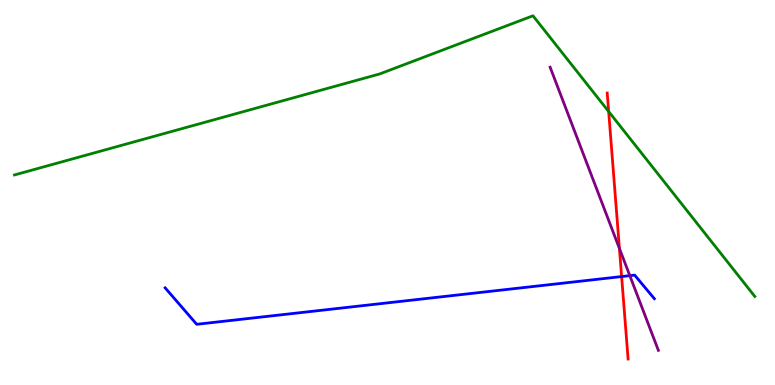[{'lines': ['blue', 'red'], 'intersections': [{'x': 8.02, 'y': 2.82}]}, {'lines': ['green', 'red'], 'intersections': [{'x': 7.85, 'y': 7.1}]}, {'lines': ['purple', 'red'], 'intersections': [{'x': 7.99, 'y': 3.55}]}, {'lines': ['blue', 'green'], 'intersections': []}, {'lines': ['blue', 'purple'], 'intersections': [{'x': 8.13, 'y': 2.84}]}, {'lines': ['green', 'purple'], 'intersections': []}]